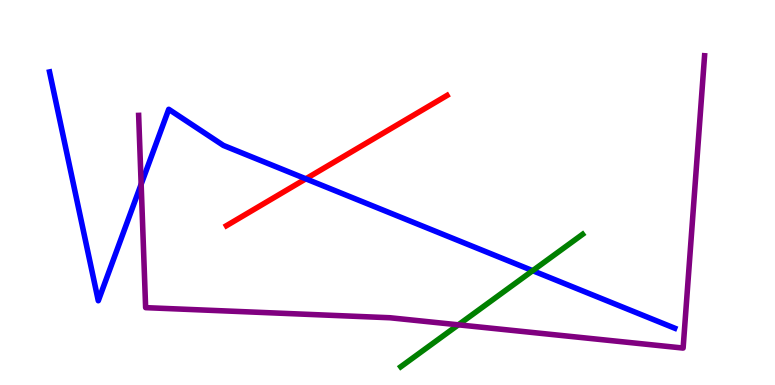[{'lines': ['blue', 'red'], 'intersections': [{'x': 3.95, 'y': 5.36}]}, {'lines': ['green', 'red'], 'intersections': []}, {'lines': ['purple', 'red'], 'intersections': []}, {'lines': ['blue', 'green'], 'intersections': [{'x': 6.87, 'y': 2.97}]}, {'lines': ['blue', 'purple'], 'intersections': [{'x': 1.82, 'y': 5.21}]}, {'lines': ['green', 'purple'], 'intersections': [{'x': 5.91, 'y': 1.56}]}]